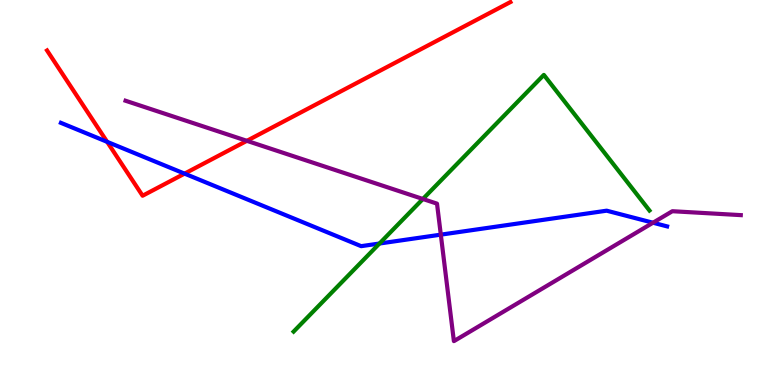[{'lines': ['blue', 'red'], 'intersections': [{'x': 1.38, 'y': 6.32}, {'x': 2.38, 'y': 5.49}]}, {'lines': ['green', 'red'], 'intersections': []}, {'lines': ['purple', 'red'], 'intersections': [{'x': 3.19, 'y': 6.34}]}, {'lines': ['blue', 'green'], 'intersections': [{'x': 4.9, 'y': 3.67}]}, {'lines': ['blue', 'purple'], 'intersections': [{'x': 5.69, 'y': 3.91}, {'x': 8.43, 'y': 4.21}]}, {'lines': ['green', 'purple'], 'intersections': [{'x': 5.46, 'y': 4.83}]}]